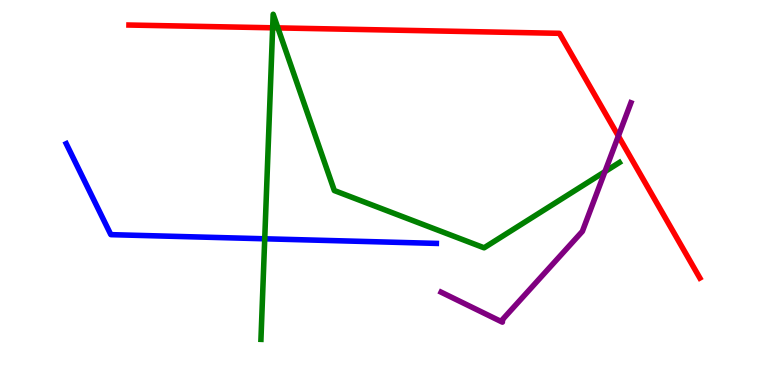[{'lines': ['blue', 'red'], 'intersections': []}, {'lines': ['green', 'red'], 'intersections': [{'x': 3.52, 'y': 9.28}, {'x': 3.59, 'y': 9.28}]}, {'lines': ['purple', 'red'], 'intersections': [{'x': 7.98, 'y': 6.47}]}, {'lines': ['blue', 'green'], 'intersections': [{'x': 3.42, 'y': 3.8}]}, {'lines': ['blue', 'purple'], 'intersections': []}, {'lines': ['green', 'purple'], 'intersections': [{'x': 7.81, 'y': 5.54}]}]